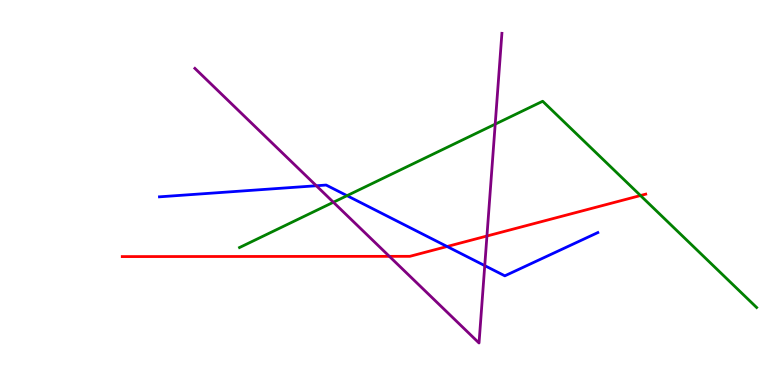[{'lines': ['blue', 'red'], 'intersections': [{'x': 5.77, 'y': 3.6}]}, {'lines': ['green', 'red'], 'intersections': [{'x': 8.26, 'y': 4.92}]}, {'lines': ['purple', 'red'], 'intersections': [{'x': 5.02, 'y': 3.34}, {'x': 6.28, 'y': 3.87}]}, {'lines': ['blue', 'green'], 'intersections': [{'x': 4.48, 'y': 4.92}]}, {'lines': ['blue', 'purple'], 'intersections': [{'x': 4.08, 'y': 5.18}, {'x': 6.25, 'y': 3.1}]}, {'lines': ['green', 'purple'], 'intersections': [{'x': 4.3, 'y': 4.75}, {'x': 6.39, 'y': 6.78}]}]